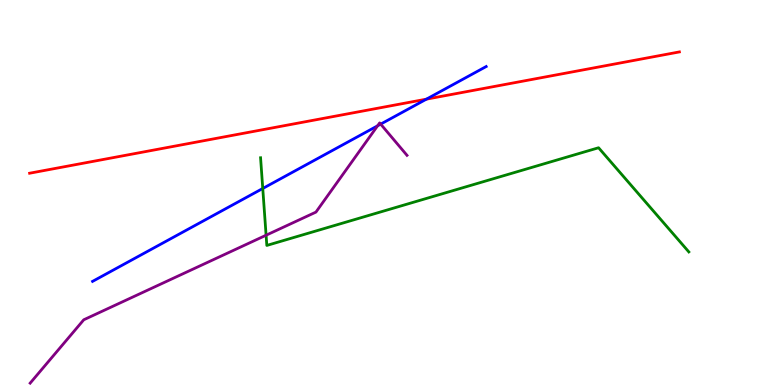[{'lines': ['blue', 'red'], 'intersections': [{'x': 5.5, 'y': 7.42}]}, {'lines': ['green', 'red'], 'intersections': []}, {'lines': ['purple', 'red'], 'intersections': []}, {'lines': ['blue', 'green'], 'intersections': [{'x': 3.39, 'y': 5.1}]}, {'lines': ['blue', 'purple'], 'intersections': [{'x': 4.87, 'y': 6.73}, {'x': 4.91, 'y': 6.78}]}, {'lines': ['green', 'purple'], 'intersections': [{'x': 3.43, 'y': 3.89}]}]